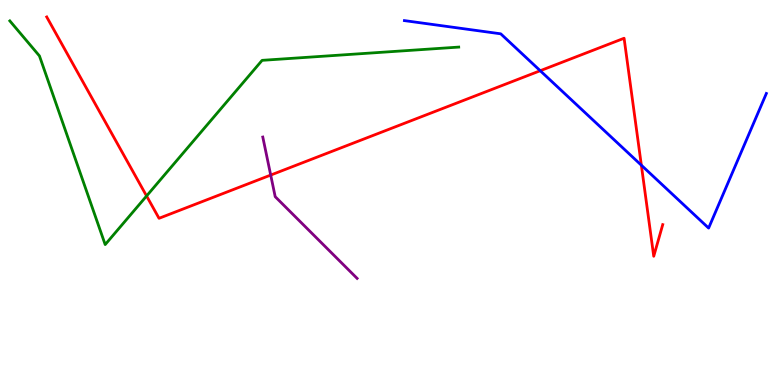[{'lines': ['blue', 'red'], 'intersections': [{'x': 6.97, 'y': 8.16}, {'x': 8.28, 'y': 5.71}]}, {'lines': ['green', 'red'], 'intersections': [{'x': 1.89, 'y': 4.91}]}, {'lines': ['purple', 'red'], 'intersections': [{'x': 3.49, 'y': 5.45}]}, {'lines': ['blue', 'green'], 'intersections': []}, {'lines': ['blue', 'purple'], 'intersections': []}, {'lines': ['green', 'purple'], 'intersections': []}]